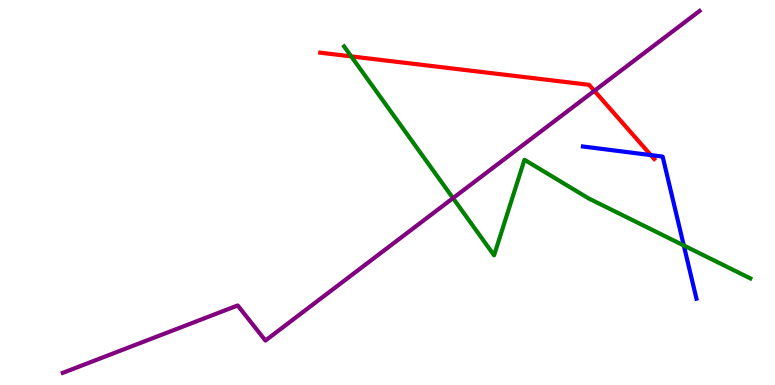[{'lines': ['blue', 'red'], 'intersections': [{'x': 8.4, 'y': 5.97}]}, {'lines': ['green', 'red'], 'intersections': [{'x': 4.53, 'y': 8.54}]}, {'lines': ['purple', 'red'], 'intersections': [{'x': 7.67, 'y': 7.64}]}, {'lines': ['blue', 'green'], 'intersections': [{'x': 8.82, 'y': 3.62}]}, {'lines': ['blue', 'purple'], 'intersections': []}, {'lines': ['green', 'purple'], 'intersections': [{'x': 5.85, 'y': 4.85}]}]